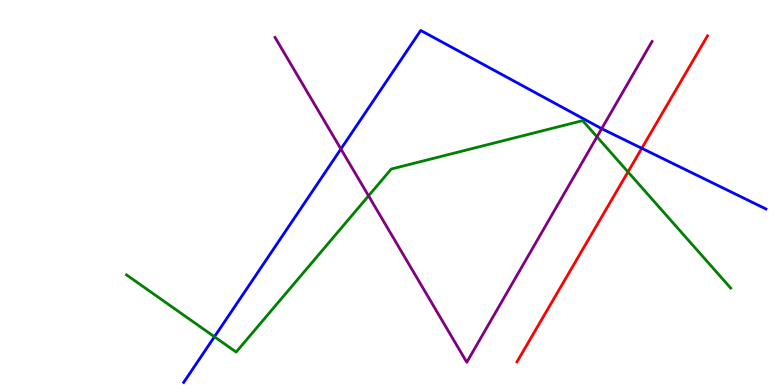[{'lines': ['blue', 'red'], 'intersections': [{'x': 8.28, 'y': 6.15}]}, {'lines': ['green', 'red'], 'intersections': [{'x': 8.1, 'y': 5.53}]}, {'lines': ['purple', 'red'], 'intersections': []}, {'lines': ['blue', 'green'], 'intersections': [{'x': 2.77, 'y': 1.25}]}, {'lines': ['blue', 'purple'], 'intersections': [{'x': 4.4, 'y': 6.13}, {'x': 7.76, 'y': 6.66}]}, {'lines': ['green', 'purple'], 'intersections': [{'x': 4.76, 'y': 4.91}, {'x': 7.7, 'y': 6.45}]}]